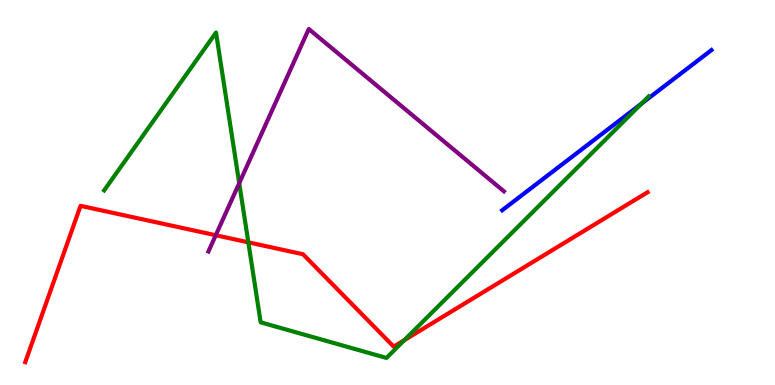[{'lines': ['blue', 'red'], 'intersections': []}, {'lines': ['green', 'red'], 'intersections': [{'x': 3.2, 'y': 3.71}, {'x': 5.22, 'y': 1.16}]}, {'lines': ['purple', 'red'], 'intersections': [{'x': 2.78, 'y': 3.89}]}, {'lines': ['blue', 'green'], 'intersections': [{'x': 8.28, 'y': 7.3}]}, {'lines': ['blue', 'purple'], 'intersections': []}, {'lines': ['green', 'purple'], 'intersections': [{'x': 3.09, 'y': 5.24}]}]